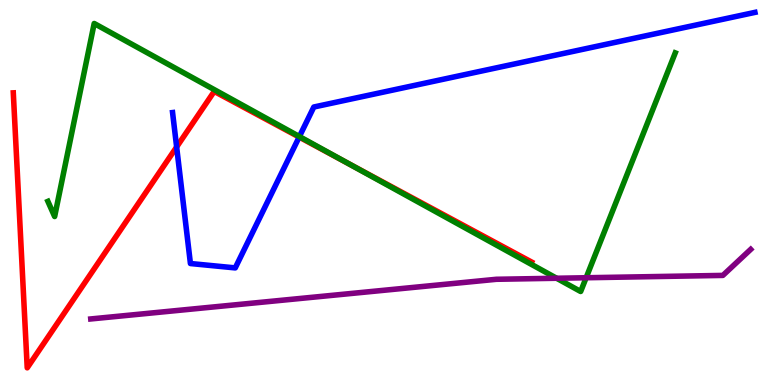[{'lines': ['blue', 'red'], 'intersections': [{'x': 2.28, 'y': 6.18}, {'x': 3.86, 'y': 6.44}]}, {'lines': ['green', 'red'], 'intersections': [{'x': 4.49, 'y': 5.76}]}, {'lines': ['purple', 'red'], 'intersections': []}, {'lines': ['blue', 'green'], 'intersections': [{'x': 3.86, 'y': 6.45}]}, {'lines': ['blue', 'purple'], 'intersections': []}, {'lines': ['green', 'purple'], 'intersections': [{'x': 7.18, 'y': 2.77}, {'x': 7.56, 'y': 2.79}]}]